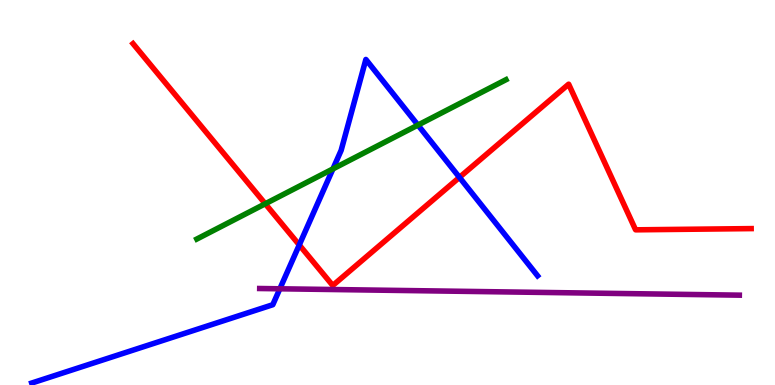[{'lines': ['blue', 'red'], 'intersections': [{'x': 3.86, 'y': 3.64}, {'x': 5.93, 'y': 5.39}]}, {'lines': ['green', 'red'], 'intersections': [{'x': 3.42, 'y': 4.71}]}, {'lines': ['purple', 'red'], 'intersections': []}, {'lines': ['blue', 'green'], 'intersections': [{'x': 4.3, 'y': 5.61}, {'x': 5.39, 'y': 6.75}]}, {'lines': ['blue', 'purple'], 'intersections': [{'x': 3.61, 'y': 2.5}]}, {'lines': ['green', 'purple'], 'intersections': []}]